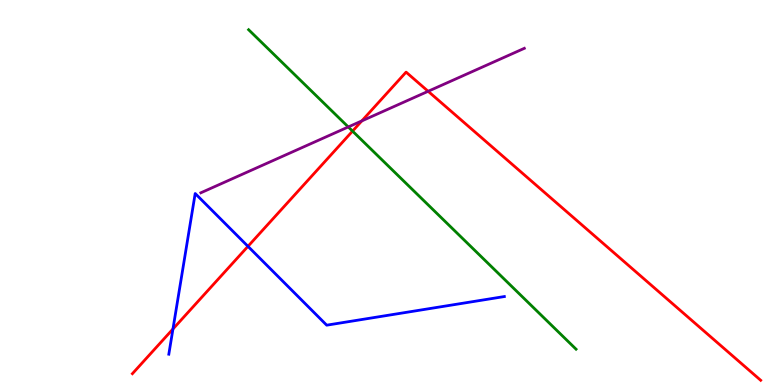[{'lines': ['blue', 'red'], 'intersections': [{'x': 2.23, 'y': 1.45}, {'x': 3.2, 'y': 3.6}]}, {'lines': ['green', 'red'], 'intersections': [{'x': 4.55, 'y': 6.59}]}, {'lines': ['purple', 'red'], 'intersections': [{'x': 4.67, 'y': 6.86}, {'x': 5.52, 'y': 7.63}]}, {'lines': ['blue', 'green'], 'intersections': []}, {'lines': ['blue', 'purple'], 'intersections': []}, {'lines': ['green', 'purple'], 'intersections': [{'x': 4.49, 'y': 6.7}]}]